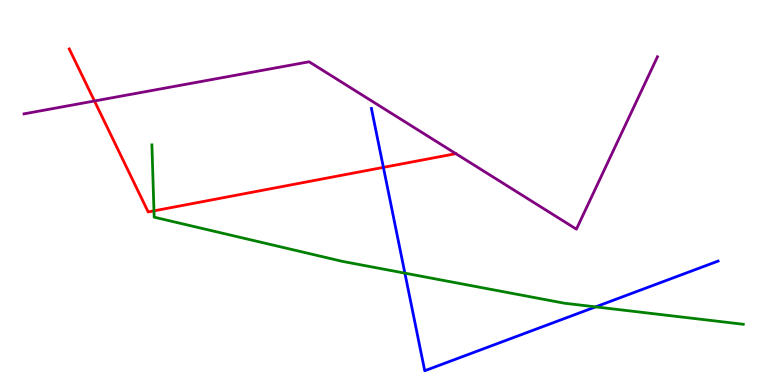[{'lines': ['blue', 'red'], 'intersections': [{'x': 4.95, 'y': 5.65}]}, {'lines': ['green', 'red'], 'intersections': [{'x': 1.99, 'y': 4.52}]}, {'lines': ['purple', 'red'], 'intersections': [{'x': 1.22, 'y': 7.38}]}, {'lines': ['blue', 'green'], 'intersections': [{'x': 5.22, 'y': 2.91}, {'x': 7.68, 'y': 2.03}]}, {'lines': ['blue', 'purple'], 'intersections': []}, {'lines': ['green', 'purple'], 'intersections': []}]